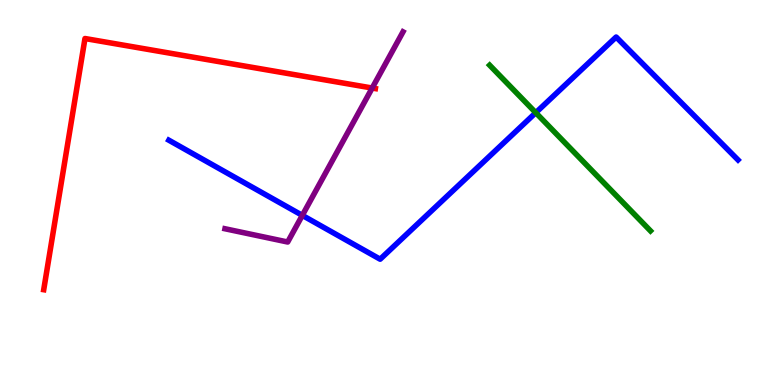[{'lines': ['blue', 'red'], 'intersections': []}, {'lines': ['green', 'red'], 'intersections': []}, {'lines': ['purple', 'red'], 'intersections': [{'x': 4.8, 'y': 7.71}]}, {'lines': ['blue', 'green'], 'intersections': [{'x': 6.91, 'y': 7.07}]}, {'lines': ['blue', 'purple'], 'intersections': [{'x': 3.9, 'y': 4.41}]}, {'lines': ['green', 'purple'], 'intersections': []}]